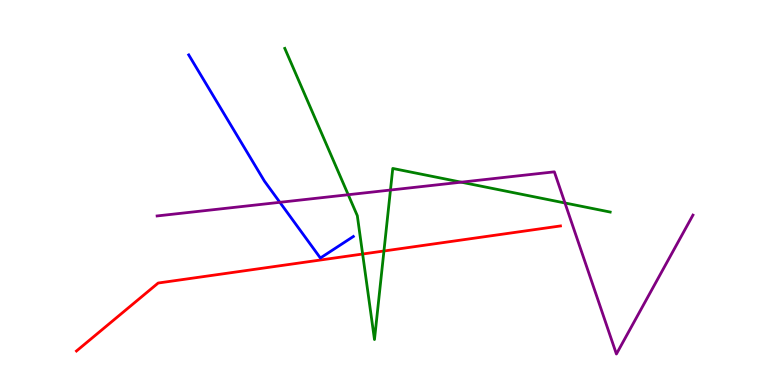[{'lines': ['blue', 'red'], 'intersections': []}, {'lines': ['green', 'red'], 'intersections': [{'x': 4.68, 'y': 3.4}, {'x': 4.95, 'y': 3.48}]}, {'lines': ['purple', 'red'], 'intersections': []}, {'lines': ['blue', 'green'], 'intersections': []}, {'lines': ['blue', 'purple'], 'intersections': [{'x': 3.61, 'y': 4.75}]}, {'lines': ['green', 'purple'], 'intersections': [{'x': 4.49, 'y': 4.94}, {'x': 5.04, 'y': 5.06}, {'x': 5.95, 'y': 5.27}, {'x': 7.29, 'y': 4.73}]}]